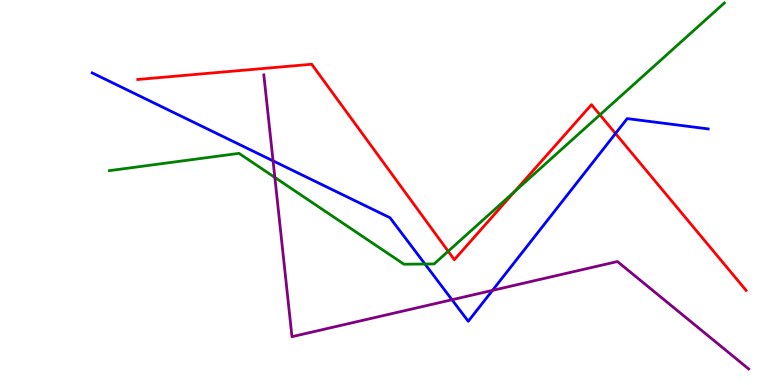[{'lines': ['blue', 'red'], 'intersections': [{'x': 7.94, 'y': 6.53}]}, {'lines': ['green', 'red'], 'intersections': [{'x': 5.78, 'y': 3.47}, {'x': 6.64, 'y': 5.02}, {'x': 7.74, 'y': 7.02}]}, {'lines': ['purple', 'red'], 'intersections': []}, {'lines': ['blue', 'green'], 'intersections': [{'x': 5.48, 'y': 3.14}]}, {'lines': ['blue', 'purple'], 'intersections': [{'x': 3.52, 'y': 5.82}, {'x': 5.83, 'y': 2.21}, {'x': 6.35, 'y': 2.46}]}, {'lines': ['green', 'purple'], 'intersections': [{'x': 3.55, 'y': 5.39}]}]